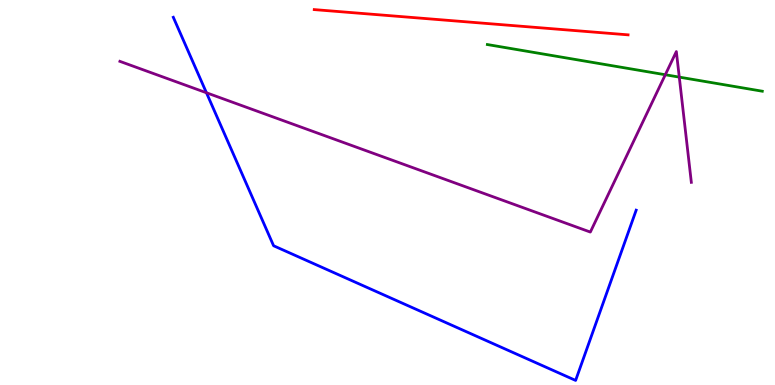[{'lines': ['blue', 'red'], 'intersections': []}, {'lines': ['green', 'red'], 'intersections': []}, {'lines': ['purple', 'red'], 'intersections': []}, {'lines': ['blue', 'green'], 'intersections': []}, {'lines': ['blue', 'purple'], 'intersections': [{'x': 2.66, 'y': 7.59}]}, {'lines': ['green', 'purple'], 'intersections': [{'x': 8.58, 'y': 8.06}, {'x': 8.76, 'y': 8.0}]}]